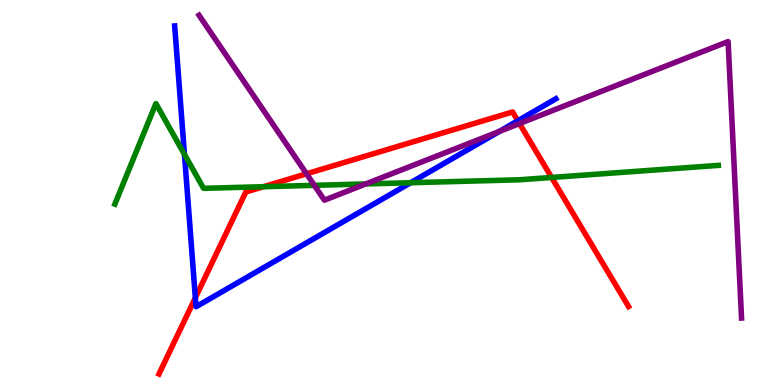[{'lines': ['blue', 'red'], 'intersections': [{'x': 2.52, 'y': 2.27}, {'x': 6.68, 'y': 6.86}]}, {'lines': ['green', 'red'], 'intersections': [{'x': 3.4, 'y': 5.15}, {'x': 7.12, 'y': 5.39}]}, {'lines': ['purple', 'red'], 'intersections': [{'x': 3.96, 'y': 5.49}, {'x': 6.7, 'y': 6.79}]}, {'lines': ['blue', 'green'], 'intersections': [{'x': 2.38, 'y': 5.99}, {'x': 5.3, 'y': 5.25}]}, {'lines': ['blue', 'purple'], 'intersections': [{'x': 6.44, 'y': 6.59}]}, {'lines': ['green', 'purple'], 'intersections': [{'x': 4.06, 'y': 5.19}, {'x': 4.72, 'y': 5.22}]}]